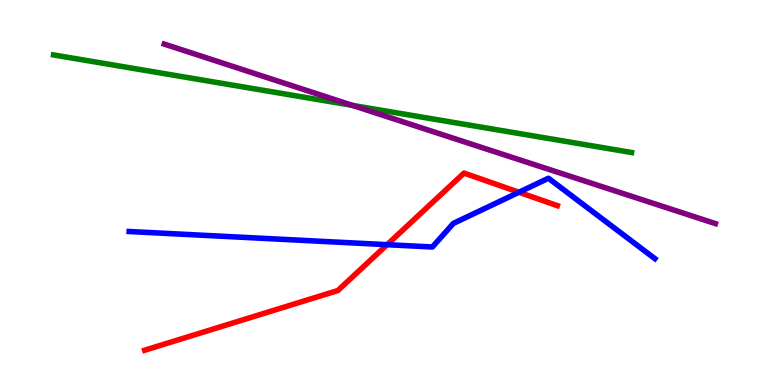[{'lines': ['blue', 'red'], 'intersections': [{'x': 4.99, 'y': 3.64}, {'x': 6.7, 'y': 5.01}]}, {'lines': ['green', 'red'], 'intersections': []}, {'lines': ['purple', 'red'], 'intersections': []}, {'lines': ['blue', 'green'], 'intersections': []}, {'lines': ['blue', 'purple'], 'intersections': []}, {'lines': ['green', 'purple'], 'intersections': [{'x': 4.55, 'y': 7.26}]}]